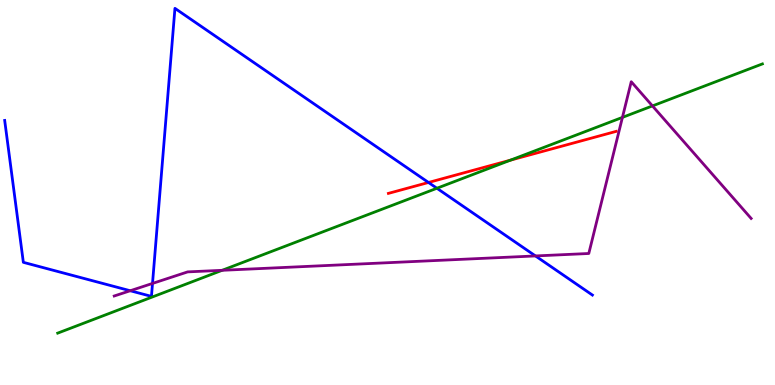[{'lines': ['blue', 'red'], 'intersections': [{'x': 5.53, 'y': 5.26}]}, {'lines': ['green', 'red'], 'intersections': [{'x': 6.59, 'y': 5.84}]}, {'lines': ['purple', 'red'], 'intersections': []}, {'lines': ['blue', 'green'], 'intersections': [{'x': 5.64, 'y': 5.11}]}, {'lines': ['blue', 'purple'], 'intersections': [{'x': 1.68, 'y': 2.45}, {'x': 1.97, 'y': 2.64}, {'x': 6.91, 'y': 3.35}]}, {'lines': ['green', 'purple'], 'intersections': [{'x': 2.87, 'y': 2.98}, {'x': 8.03, 'y': 6.95}, {'x': 8.42, 'y': 7.25}]}]